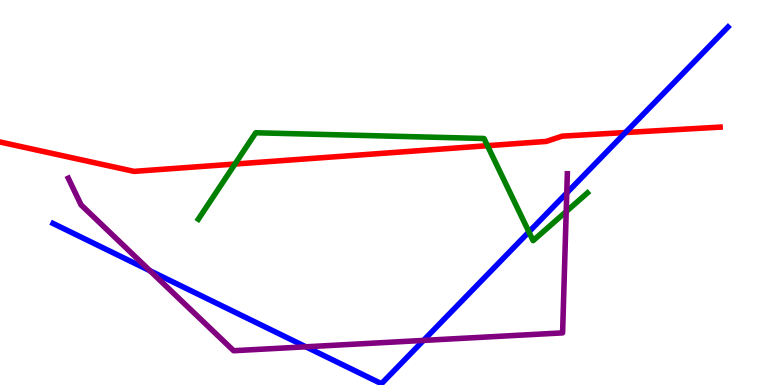[{'lines': ['blue', 'red'], 'intersections': [{'x': 8.07, 'y': 6.56}]}, {'lines': ['green', 'red'], 'intersections': [{'x': 3.03, 'y': 5.74}, {'x': 6.29, 'y': 6.22}]}, {'lines': ['purple', 'red'], 'intersections': []}, {'lines': ['blue', 'green'], 'intersections': [{'x': 6.82, 'y': 3.98}]}, {'lines': ['blue', 'purple'], 'intersections': [{'x': 1.93, 'y': 2.97}, {'x': 3.95, 'y': 0.992}, {'x': 5.46, 'y': 1.16}, {'x': 7.31, 'y': 4.99}]}, {'lines': ['green', 'purple'], 'intersections': [{'x': 7.31, 'y': 4.51}]}]